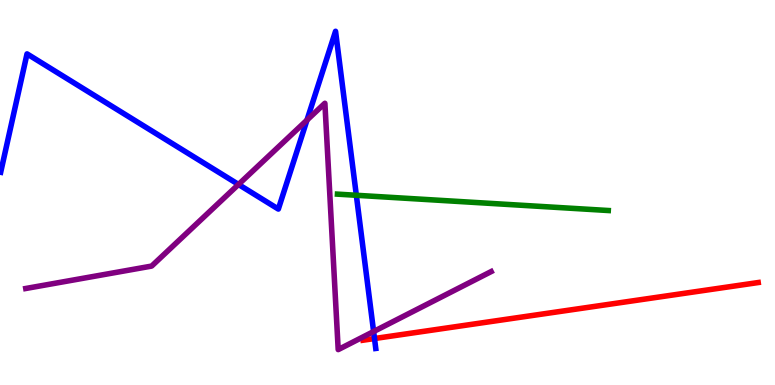[{'lines': ['blue', 'red'], 'intersections': [{'x': 4.83, 'y': 1.21}]}, {'lines': ['green', 'red'], 'intersections': []}, {'lines': ['purple', 'red'], 'intersections': []}, {'lines': ['blue', 'green'], 'intersections': [{'x': 4.6, 'y': 4.93}]}, {'lines': ['blue', 'purple'], 'intersections': [{'x': 3.08, 'y': 5.21}, {'x': 3.96, 'y': 6.88}, {'x': 4.82, 'y': 1.39}]}, {'lines': ['green', 'purple'], 'intersections': []}]